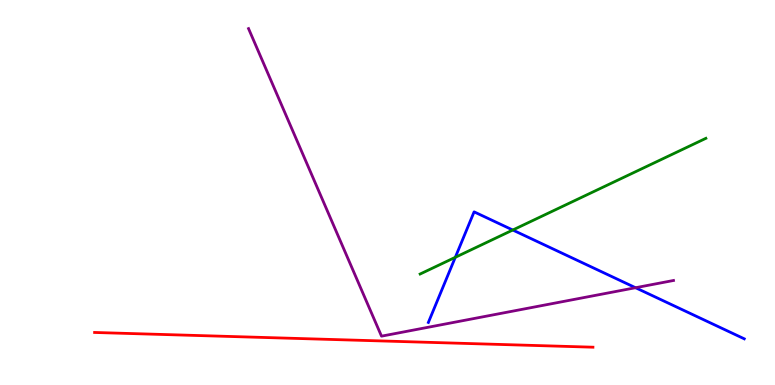[{'lines': ['blue', 'red'], 'intersections': []}, {'lines': ['green', 'red'], 'intersections': []}, {'lines': ['purple', 'red'], 'intersections': []}, {'lines': ['blue', 'green'], 'intersections': [{'x': 5.87, 'y': 3.32}, {'x': 6.62, 'y': 4.03}]}, {'lines': ['blue', 'purple'], 'intersections': [{'x': 8.2, 'y': 2.53}]}, {'lines': ['green', 'purple'], 'intersections': []}]